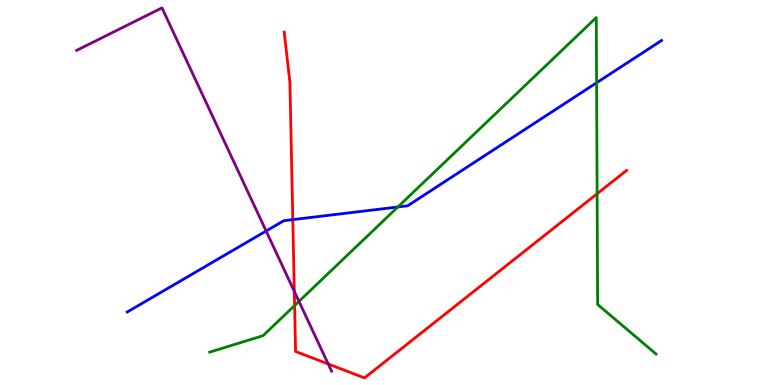[{'lines': ['blue', 'red'], 'intersections': [{'x': 3.78, 'y': 4.3}]}, {'lines': ['green', 'red'], 'intersections': [{'x': 3.8, 'y': 2.06}, {'x': 7.7, 'y': 4.97}]}, {'lines': ['purple', 'red'], 'intersections': [{'x': 3.8, 'y': 2.43}, {'x': 4.23, 'y': 0.546}]}, {'lines': ['blue', 'green'], 'intersections': [{'x': 5.13, 'y': 4.62}, {'x': 7.7, 'y': 7.85}]}, {'lines': ['blue', 'purple'], 'intersections': [{'x': 3.43, 'y': 4.0}]}, {'lines': ['green', 'purple'], 'intersections': [{'x': 3.86, 'y': 2.17}]}]